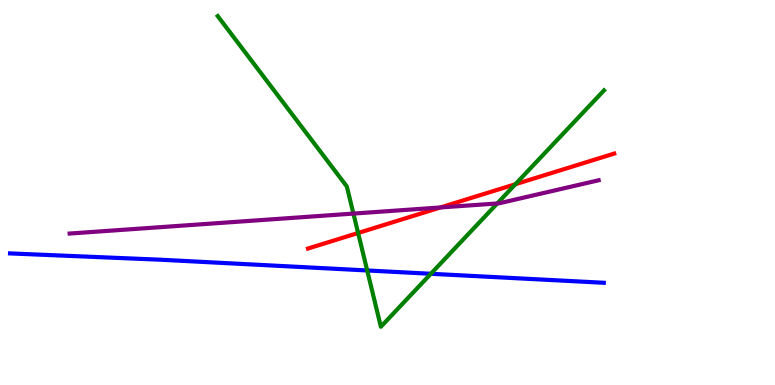[{'lines': ['blue', 'red'], 'intersections': []}, {'lines': ['green', 'red'], 'intersections': [{'x': 4.62, 'y': 3.95}, {'x': 6.65, 'y': 5.21}]}, {'lines': ['purple', 'red'], 'intersections': [{'x': 5.68, 'y': 4.61}]}, {'lines': ['blue', 'green'], 'intersections': [{'x': 4.74, 'y': 2.97}, {'x': 5.56, 'y': 2.89}]}, {'lines': ['blue', 'purple'], 'intersections': []}, {'lines': ['green', 'purple'], 'intersections': [{'x': 4.56, 'y': 4.45}, {'x': 6.42, 'y': 4.72}]}]